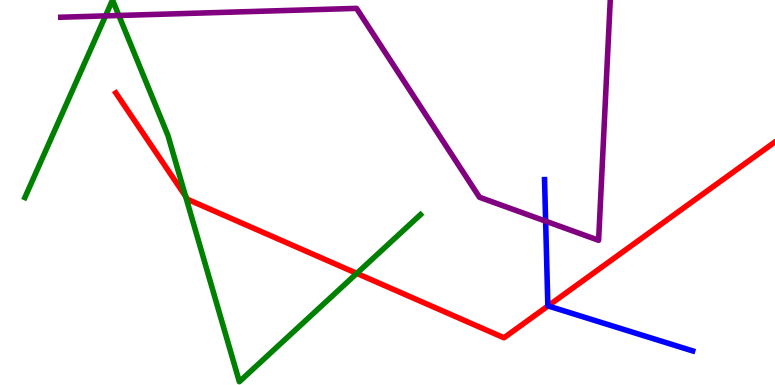[{'lines': ['blue', 'red'], 'intersections': [{'x': 7.07, 'y': 2.05}]}, {'lines': ['green', 'red'], 'intersections': [{'x': 2.39, 'y': 4.9}, {'x': 4.6, 'y': 2.9}]}, {'lines': ['purple', 'red'], 'intersections': []}, {'lines': ['blue', 'green'], 'intersections': []}, {'lines': ['blue', 'purple'], 'intersections': [{'x': 7.04, 'y': 4.26}]}, {'lines': ['green', 'purple'], 'intersections': [{'x': 1.36, 'y': 9.59}, {'x': 1.53, 'y': 9.6}]}]